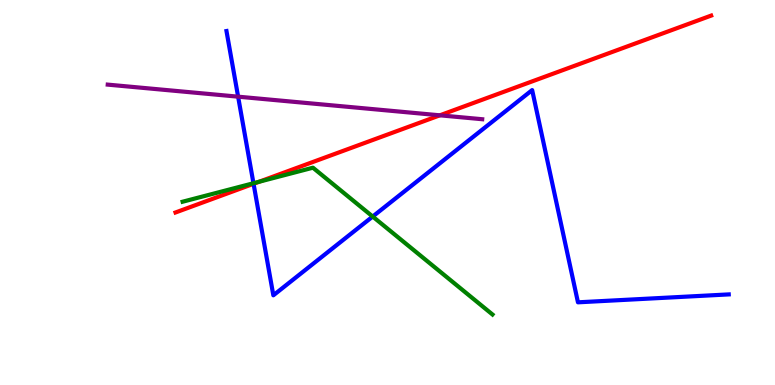[{'lines': ['blue', 'red'], 'intersections': [{'x': 3.27, 'y': 5.23}]}, {'lines': ['green', 'red'], 'intersections': [{'x': 3.34, 'y': 5.28}]}, {'lines': ['purple', 'red'], 'intersections': [{'x': 5.68, 'y': 7.0}]}, {'lines': ['blue', 'green'], 'intersections': [{'x': 3.27, 'y': 5.24}, {'x': 4.81, 'y': 4.38}]}, {'lines': ['blue', 'purple'], 'intersections': [{'x': 3.07, 'y': 7.49}]}, {'lines': ['green', 'purple'], 'intersections': []}]